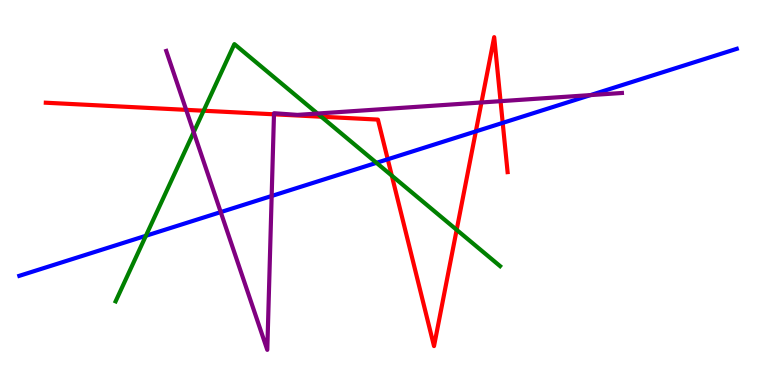[{'lines': ['blue', 'red'], 'intersections': [{'x': 5.0, 'y': 5.86}, {'x': 6.14, 'y': 6.59}, {'x': 6.49, 'y': 6.81}]}, {'lines': ['green', 'red'], 'intersections': [{'x': 2.63, 'y': 7.12}, {'x': 4.15, 'y': 6.97}, {'x': 5.06, 'y': 5.44}, {'x': 5.89, 'y': 4.03}]}, {'lines': ['purple', 'red'], 'intersections': [{'x': 2.4, 'y': 7.15}, {'x': 3.54, 'y': 7.03}, {'x': 6.21, 'y': 7.34}, {'x': 6.46, 'y': 7.37}]}, {'lines': ['blue', 'green'], 'intersections': [{'x': 1.88, 'y': 3.88}, {'x': 4.86, 'y': 5.77}]}, {'lines': ['blue', 'purple'], 'intersections': [{'x': 2.85, 'y': 4.49}, {'x': 3.51, 'y': 4.91}, {'x': 7.62, 'y': 7.53}]}, {'lines': ['green', 'purple'], 'intersections': [{'x': 2.5, 'y': 6.57}, {'x': 4.1, 'y': 7.05}]}]